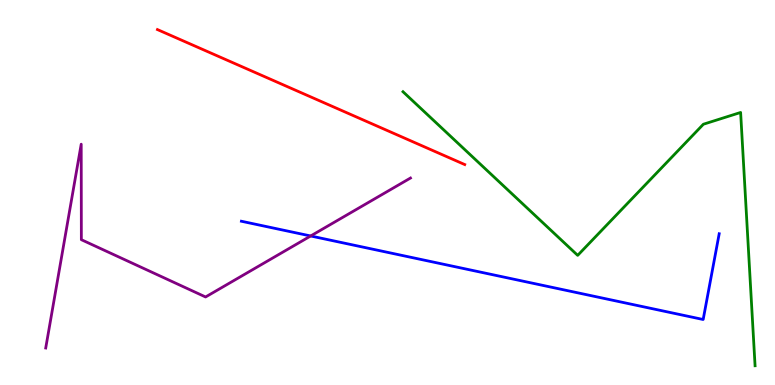[{'lines': ['blue', 'red'], 'intersections': []}, {'lines': ['green', 'red'], 'intersections': []}, {'lines': ['purple', 'red'], 'intersections': []}, {'lines': ['blue', 'green'], 'intersections': []}, {'lines': ['blue', 'purple'], 'intersections': [{'x': 4.01, 'y': 3.87}]}, {'lines': ['green', 'purple'], 'intersections': []}]